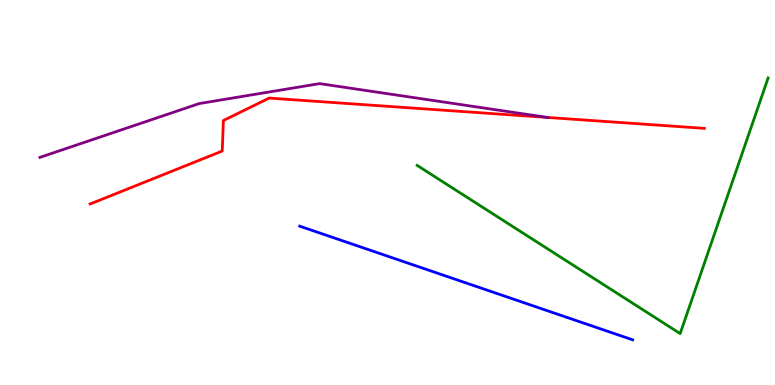[{'lines': ['blue', 'red'], 'intersections': []}, {'lines': ['green', 'red'], 'intersections': []}, {'lines': ['purple', 'red'], 'intersections': [{'x': 7.06, 'y': 6.95}]}, {'lines': ['blue', 'green'], 'intersections': []}, {'lines': ['blue', 'purple'], 'intersections': []}, {'lines': ['green', 'purple'], 'intersections': []}]